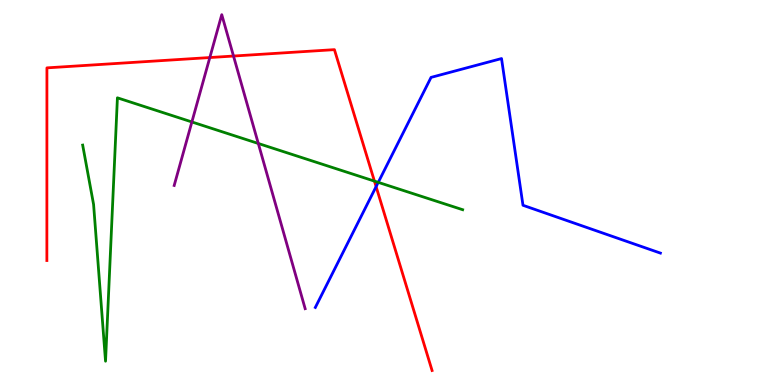[{'lines': ['blue', 'red'], 'intersections': [{'x': 4.85, 'y': 5.15}]}, {'lines': ['green', 'red'], 'intersections': [{'x': 4.83, 'y': 5.3}]}, {'lines': ['purple', 'red'], 'intersections': [{'x': 2.71, 'y': 8.51}, {'x': 3.01, 'y': 8.54}]}, {'lines': ['blue', 'green'], 'intersections': [{'x': 4.88, 'y': 5.26}]}, {'lines': ['blue', 'purple'], 'intersections': []}, {'lines': ['green', 'purple'], 'intersections': [{'x': 2.48, 'y': 6.83}, {'x': 3.33, 'y': 6.27}]}]